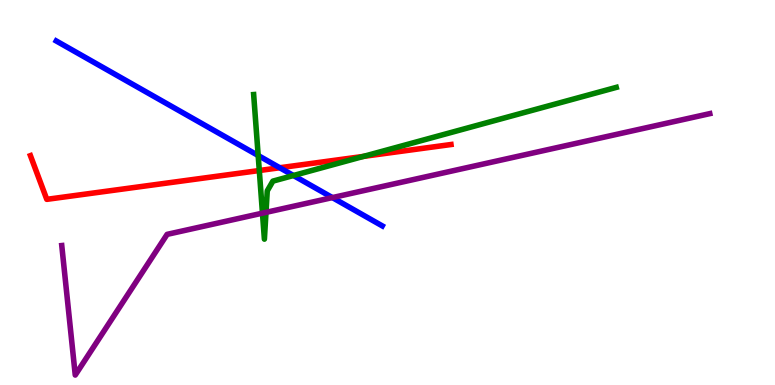[{'lines': ['blue', 'red'], 'intersections': [{'x': 3.61, 'y': 5.64}]}, {'lines': ['green', 'red'], 'intersections': [{'x': 3.35, 'y': 5.57}, {'x': 4.69, 'y': 5.94}]}, {'lines': ['purple', 'red'], 'intersections': []}, {'lines': ['blue', 'green'], 'intersections': [{'x': 3.33, 'y': 5.96}, {'x': 3.79, 'y': 5.44}]}, {'lines': ['blue', 'purple'], 'intersections': [{'x': 4.29, 'y': 4.87}]}, {'lines': ['green', 'purple'], 'intersections': [{'x': 3.39, 'y': 4.46}, {'x': 3.43, 'y': 4.48}]}]